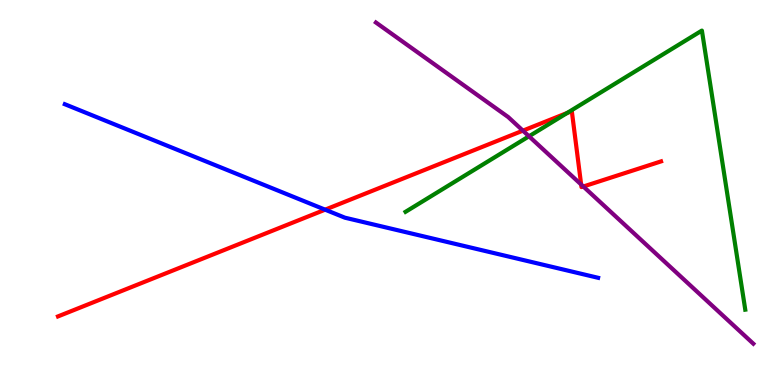[{'lines': ['blue', 'red'], 'intersections': [{'x': 4.2, 'y': 4.55}]}, {'lines': ['green', 'red'], 'intersections': [{'x': 7.32, 'y': 7.07}]}, {'lines': ['purple', 'red'], 'intersections': [{'x': 6.75, 'y': 6.61}, {'x': 7.5, 'y': 5.21}, {'x': 7.53, 'y': 5.16}]}, {'lines': ['blue', 'green'], 'intersections': []}, {'lines': ['blue', 'purple'], 'intersections': []}, {'lines': ['green', 'purple'], 'intersections': [{'x': 6.83, 'y': 6.46}]}]